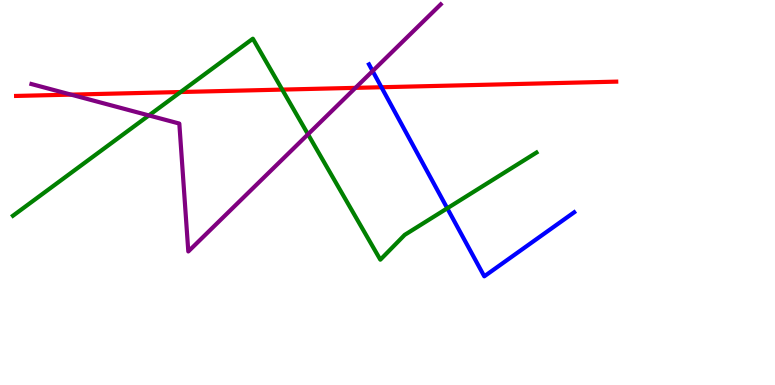[{'lines': ['blue', 'red'], 'intersections': [{'x': 4.92, 'y': 7.73}]}, {'lines': ['green', 'red'], 'intersections': [{'x': 2.33, 'y': 7.61}, {'x': 3.64, 'y': 7.67}]}, {'lines': ['purple', 'red'], 'intersections': [{'x': 0.917, 'y': 7.54}, {'x': 4.59, 'y': 7.72}]}, {'lines': ['blue', 'green'], 'intersections': [{'x': 5.77, 'y': 4.59}]}, {'lines': ['blue', 'purple'], 'intersections': [{'x': 4.81, 'y': 8.15}]}, {'lines': ['green', 'purple'], 'intersections': [{'x': 1.92, 'y': 7.0}, {'x': 3.97, 'y': 6.51}]}]